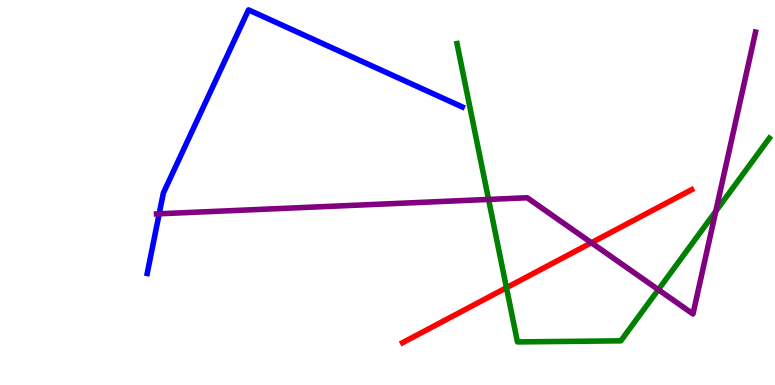[{'lines': ['blue', 'red'], 'intersections': []}, {'lines': ['green', 'red'], 'intersections': [{'x': 6.53, 'y': 2.53}]}, {'lines': ['purple', 'red'], 'intersections': [{'x': 7.63, 'y': 3.69}]}, {'lines': ['blue', 'green'], 'intersections': []}, {'lines': ['blue', 'purple'], 'intersections': [{'x': 2.05, 'y': 4.45}]}, {'lines': ['green', 'purple'], 'intersections': [{'x': 6.3, 'y': 4.82}, {'x': 8.49, 'y': 2.48}, {'x': 9.24, 'y': 4.51}]}]